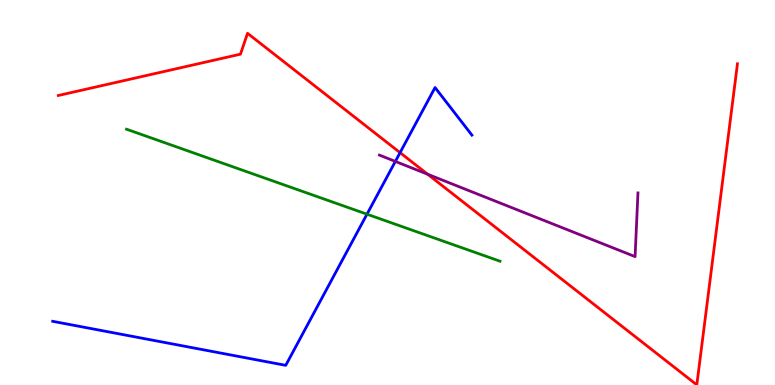[{'lines': ['blue', 'red'], 'intersections': [{'x': 5.16, 'y': 6.03}]}, {'lines': ['green', 'red'], 'intersections': []}, {'lines': ['purple', 'red'], 'intersections': [{'x': 5.52, 'y': 5.47}]}, {'lines': ['blue', 'green'], 'intersections': [{'x': 4.74, 'y': 4.44}]}, {'lines': ['blue', 'purple'], 'intersections': [{'x': 5.1, 'y': 5.81}]}, {'lines': ['green', 'purple'], 'intersections': []}]